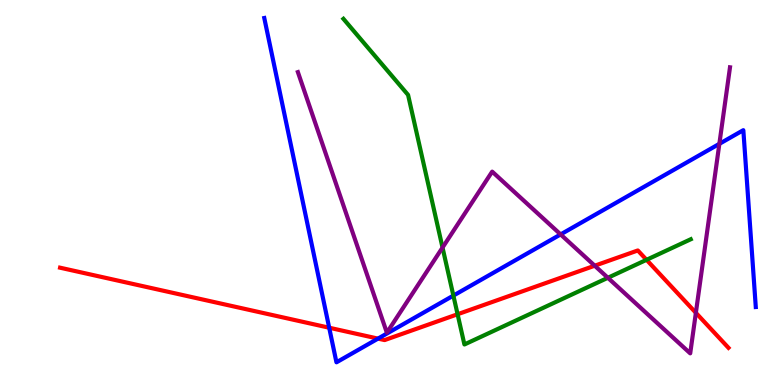[{'lines': ['blue', 'red'], 'intersections': [{'x': 4.25, 'y': 1.49}, {'x': 4.88, 'y': 1.2}]}, {'lines': ['green', 'red'], 'intersections': [{'x': 5.9, 'y': 1.84}, {'x': 8.34, 'y': 3.25}]}, {'lines': ['purple', 'red'], 'intersections': [{'x': 7.67, 'y': 3.1}, {'x': 8.98, 'y': 1.88}]}, {'lines': ['blue', 'green'], 'intersections': [{'x': 5.85, 'y': 2.32}]}, {'lines': ['blue', 'purple'], 'intersections': [{'x': 7.23, 'y': 3.91}, {'x': 9.28, 'y': 6.26}]}, {'lines': ['green', 'purple'], 'intersections': [{'x': 5.71, 'y': 3.57}, {'x': 7.84, 'y': 2.78}]}]